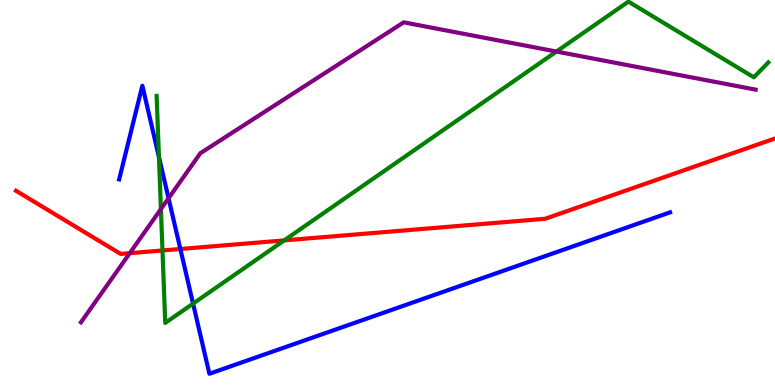[{'lines': ['blue', 'red'], 'intersections': [{'x': 2.33, 'y': 3.53}]}, {'lines': ['green', 'red'], 'intersections': [{'x': 2.1, 'y': 3.49}, {'x': 3.67, 'y': 3.76}]}, {'lines': ['purple', 'red'], 'intersections': [{'x': 1.67, 'y': 3.42}]}, {'lines': ['blue', 'green'], 'intersections': [{'x': 2.05, 'y': 5.92}, {'x': 2.49, 'y': 2.11}]}, {'lines': ['blue', 'purple'], 'intersections': [{'x': 2.17, 'y': 4.85}]}, {'lines': ['green', 'purple'], 'intersections': [{'x': 2.08, 'y': 4.57}, {'x': 7.18, 'y': 8.66}]}]